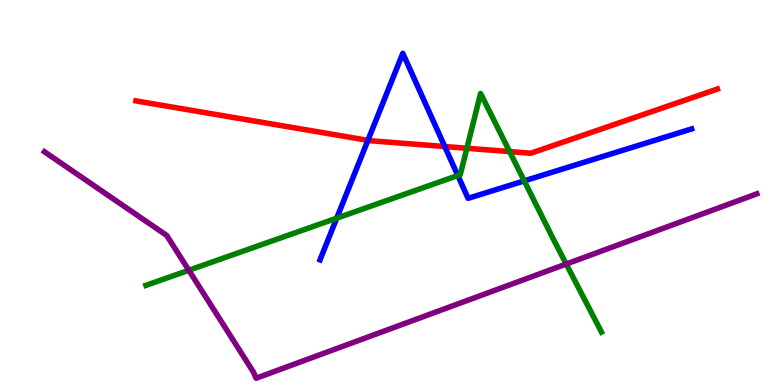[{'lines': ['blue', 'red'], 'intersections': [{'x': 4.75, 'y': 6.36}, {'x': 5.74, 'y': 6.19}]}, {'lines': ['green', 'red'], 'intersections': [{'x': 6.02, 'y': 6.15}, {'x': 6.58, 'y': 6.06}]}, {'lines': ['purple', 'red'], 'intersections': []}, {'lines': ['blue', 'green'], 'intersections': [{'x': 4.34, 'y': 4.33}, {'x': 5.91, 'y': 5.44}, {'x': 6.76, 'y': 5.3}]}, {'lines': ['blue', 'purple'], 'intersections': []}, {'lines': ['green', 'purple'], 'intersections': [{'x': 2.44, 'y': 2.98}, {'x': 7.31, 'y': 3.14}]}]